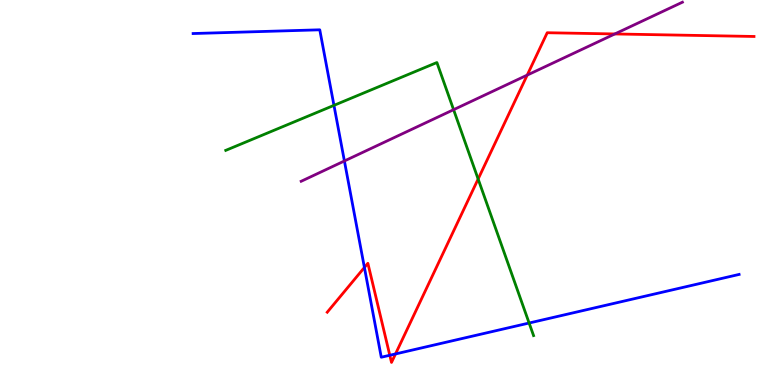[{'lines': ['blue', 'red'], 'intersections': [{'x': 4.7, 'y': 3.05}, {'x': 5.03, 'y': 0.772}, {'x': 5.1, 'y': 0.807}]}, {'lines': ['green', 'red'], 'intersections': [{'x': 6.17, 'y': 5.35}]}, {'lines': ['purple', 'red'], 'intersections': [{'x': 6.8, 'y': 8.05}, {'x': 7.93, 'y': 9.12}]}, {'lines': ['blue', 'green'], 'intersections': [{'x': 4.31, 'y': 7.26}, {'x': 6.83, 'y': 1.61}]}, {'lines': ['blue', 'purple'], 'intersections': [{'x': 4.44, 'y': 5.82}]}, {'lines': ['green', 'purple'], 'intersections': [{'x': 5.85, 'y': 7.15}]}]